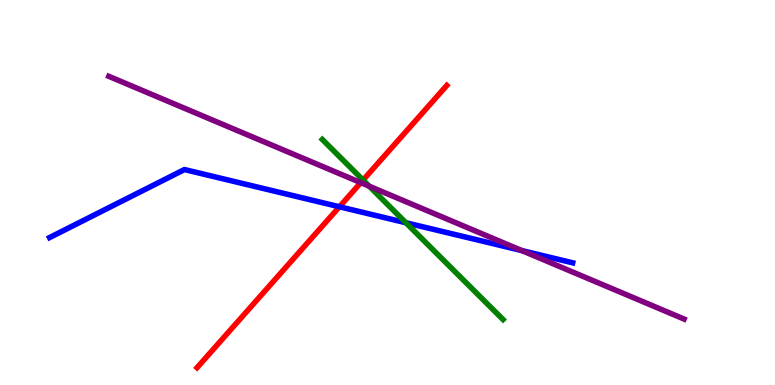[{'lines': ['blue', 'red'], 'intersections': [{'x': 4.38, 'y': 4.63}]}, {'lines': ['green', 'red'], 'intersections': [{'x': 4.68, 'y': 5.32}]}, {'lines': ['purple', 'red'], 'intersections': [{'x': 4.66, 'y': 5.26}]}, {'lines': ['blue', 'green'], 'intersections': [{'x': 5.24, 'y': 4.21}]}, {'lines': ['blue', 'purple'], 'intersections': [{'x': 6.73, 'y': 3.49}]}, {'lines': ['green', 'purple'], 'intersections': [{'x': 4.76, 'y': 5.16}]}]